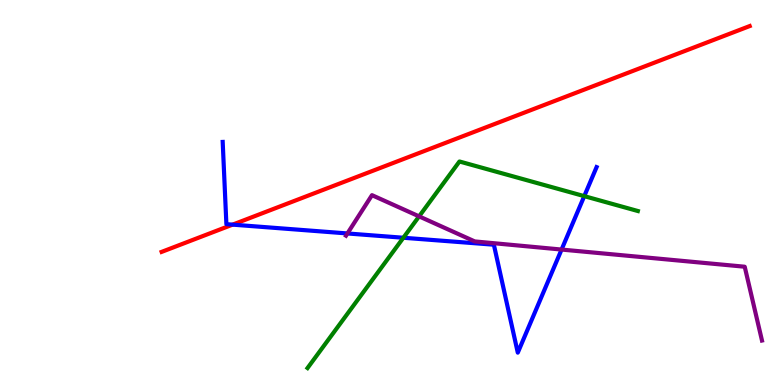[{'lines': ['blue', 'red'], 'intersections': [{'x': 3.0, 'y': 4.17}]}, {'lines': ['green', 'red'], 'intersections': []}, {'lines': ['purple', 'red'], 'intersections': []}, {'lines': ['blue', 'green'], 'intersections': [{'x': 5.2, 'y': 3.82}, {'x': 7.54, 'y': 4.91}]}, {'lines': ['blue', 'purple'], 'intersections': [{'x': 4.48, 'y': 3.94}, {'x': 7.25, 'y': 3.52}]}, {'lines': ['green', 'purple'], 'intersections': [{'x': 5.41, 'y': 4.38}]}]